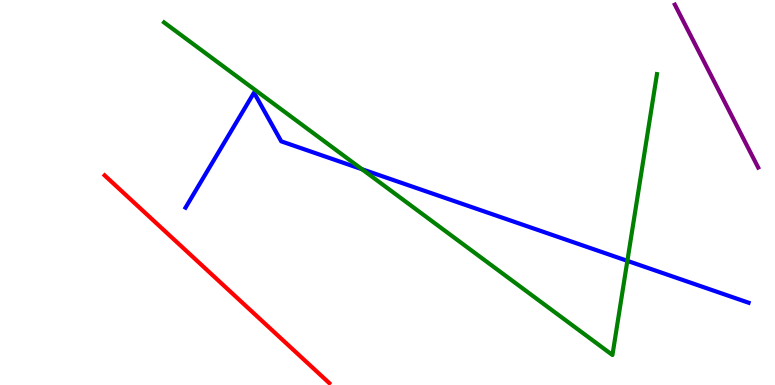[{'lines': ['blue', 'red'], 'intersections': []}, {'lines': ['green', 'red'], 'intersections': []}, {'lines': ['purple', 'red'], 'intersections': []}, {'lines': ['blue', 'green'], 'intersections': [{'x': 4.67, 'y': 5.6}, {'x': 8.1, 'y': 3.22}]}, {'lines': ['blue', 'purple'], 'intersections': []}, {'lines': ['green', 'purple'], 'intersections': []}]